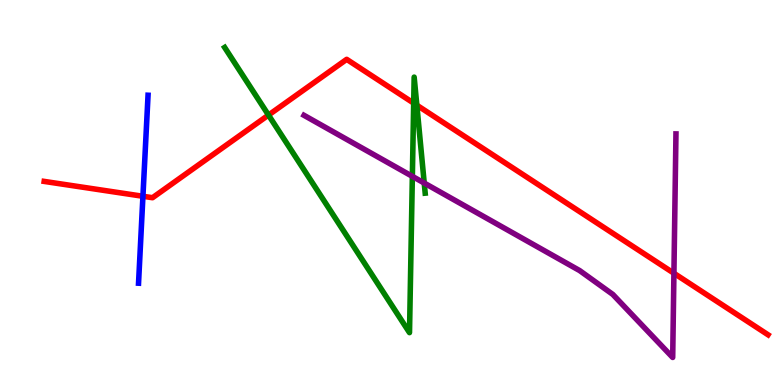[{'lines': ['blue', 'red'], 'intersections': [{'x': 1.84, 'y': 4.9}]}, {'lines': ['green', 'red'], 'intersections': [{'x': 3.46, 'y': 7.01}, {'x': 5.34, 'y': 7.32}, {'x': 5.38, 'y': 7.27}]}, {'lines': ['purple', 'red'], 'intersections': [{'x': 8.7, 'y': 2.9}]}, {'lines': ['blue', 'green'], 'intersections': []}, {'lines': ['blue', 'purple'], 'intersections': []}, {'lines': ['green', 'purple'], 'intersections': [{'x': 5.32, 'y': 5.42}, {'x': 5.47, 'y': 5.25}]}]